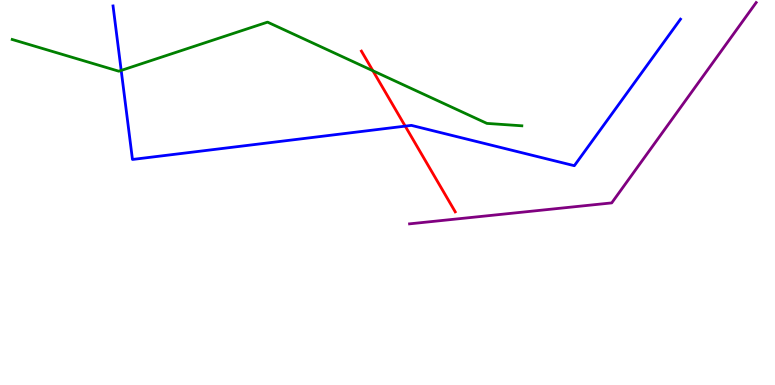[{'lines': ['blue', 'red'], 'intersections': [{'x': 5.23, 'y': 6.72}]}, {'lines': ['green', 'red'], 'intersections': [{'x': 4.81, 'y': 8.16}]}, {'lines': ['purple', 'red'], 'intersections': []}, {'lines': ['blue', 'green'], 'intersections': [{'x': 1.56, 'y': 8.17}]}, {'lines': ['blue', 'purple'], 'intersections': []}, {'lines': ['green', 'purple'], 'intersections': []}]